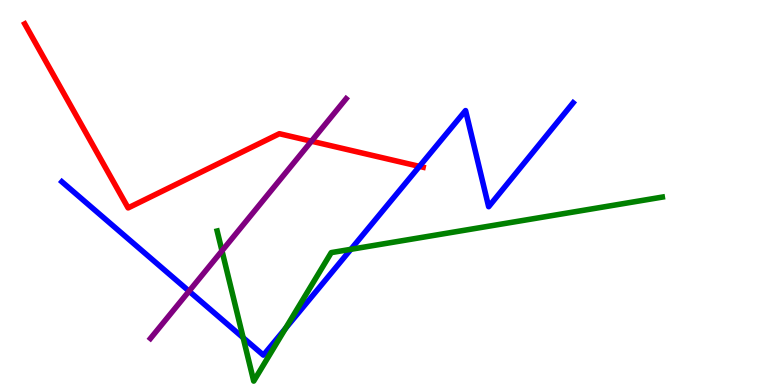[{'lines': ['blue', 'red'], 'intersections': [{'x': 5.41, 'y': 5.68}]}, {'lines': ['green', 'red'], 'intersections': []}, {'lines': ['purple', 'red'], 'intersections': [{'x': 4.02, 'y': 6.33}]}, {'lines': ['blue', 'green'], 'intersections': [{'x': 3.14, 'y': 1.23}, {'x': 3.68, 'y': 1.47}, {'x': 4.53, 'y': 3.52}]}, {'lines': ['blue', 'purple'], 'intersections': [{'x': 2.44, 'y': 2.44}]}, {'lines': ['green', 'purple'], 'intersections': [{'x': 2.86, 'y': 3.49}]}]